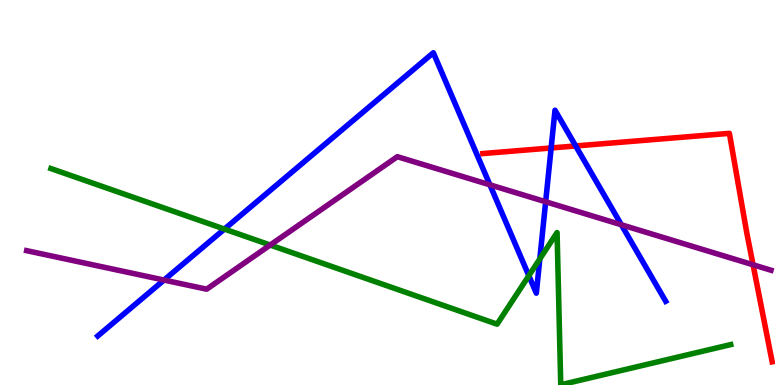[{'lines': ['blue', 'red'], 'intersections': [{'x': 7.11, 'y': 6.16}, {'x': 7.43, 'y': 6.21}]}, {'lines': ['green', 'red'], 'intersections': []}, {'lines': ['purple', 'red'], 'intersections': [{'x': 9.72, 'y': 3.12}]}, {'lines': ['blue', 'green'], 'intersections': [{'x': 2.9, 'y': 4.05}, {'x': 6.82, 'y': 2.84}, {'x': 6.97, 'y': 3.27}]}, {'lines': ['blue', 'purple'], 'intersections': [{'x': 2.12, 'y': 2.73}, {'x': 6.32, 'y': 5.2}, {'x': 7.04, 'y': 4.76}, {'x': 8.02, 'y': 4.16}]}, {'lines': ['green', 'purple'], 'intersections': [{'x': 3.49, 'y': 3.64}]}]